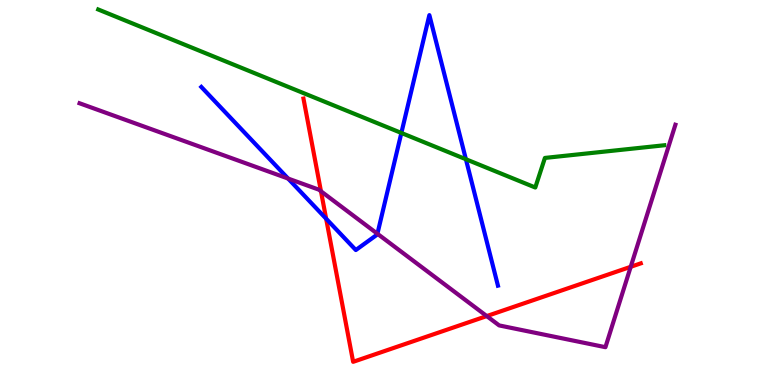[{'lines': ['blue', 'red'], 'intersections': [{'x': 4.21, 'y': 4.32}]}, {'lines': ['green', 'red'], 'intersections': []}, {'lines': ['purple', 'red'], 'intersections': [{'x': 4.14, 'y': 5.03}, {'x': 6.28, 'y': 1.79}, {'x': 8.14, 'y': 3.07}]}, {'lines': ['blue', 'green'], 'intersections': [{'x': 5.18, 'y': 6.55}, {'x': 6.01, 'y': 5.86}]}, {'lines': ['blue', 'purple'], 'intersections': [{'x': 3.72, 'y': 5.36}, {'x': 4.87, 'y': 3.93}]}, {'lines': ['green', 'purple'], 'intersections': []}]